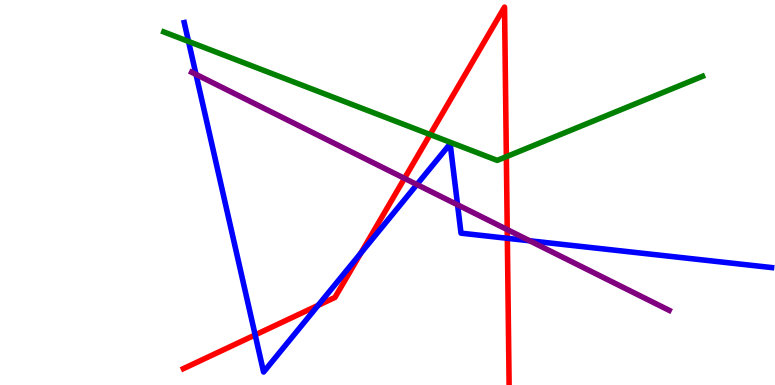[{'lines': ['blue', 'red'], 'intersections': [{'x': 3.29, 'y': 1.3}, {'x': 4.1, 'y': 2.07}, {'x': 4.66, 'y': 3.43}, {'x': 6.55, 'y': 3.81}]}, {'lines': ['green', 'red'], 'intersections': [{'x': 5.55, 'y': 6.51}, {'x': 6.53, 'y': 5.93}]}, {'lines': ['purple', 'red'], 'intersections': [{'x': 5.22, 'y': 5.37}, {'x': 6.54, 'y': 4.04}]}, {'lines': ['blue', 'green'], 'intersections': [{'x': 2.43, 'y': 8.92}]}, {'lines': ['blue', 'purple'], 'intersections': [{'x': 2.53, 'y': 8.07}, {'x': 5.38, 'y': 5.21}, {'x': 5.9, 'y': 4.68}, {'x': 6.83, 'y': 3.75}]}, {'lines': ['green', 'purple'], 'intersections': []}]